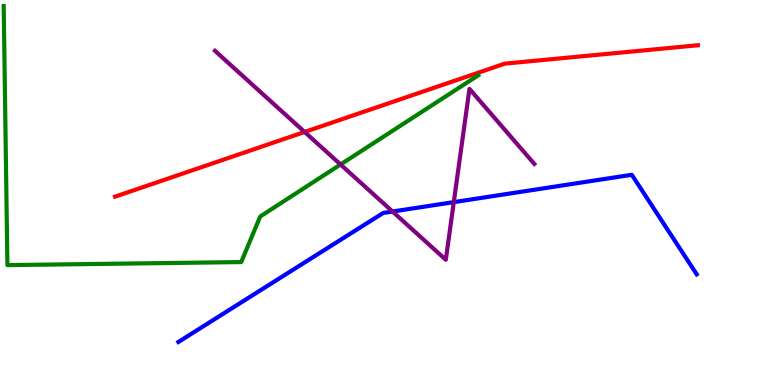[{'lines': ['blue', 'red'], 'intersections': []}, {'lines': ['green', 'red'], 'intersections': []}, {'lines': ['purple', 'red'], 'intersections': [{'x': 3.93, 'y': 6.57}]}, {'lines': ['blue', 'green'], 'intersections': []}, {'lines': ['blue', 'purple'], 'intersections': [{'x': 5.07, 'y': 4.51}, {'x': 5.86, 'y': 4.75}]}, {'lines': ['green', 'purple'], 'intersections': [{'x': 4.39, 'y': 5.73}]}]